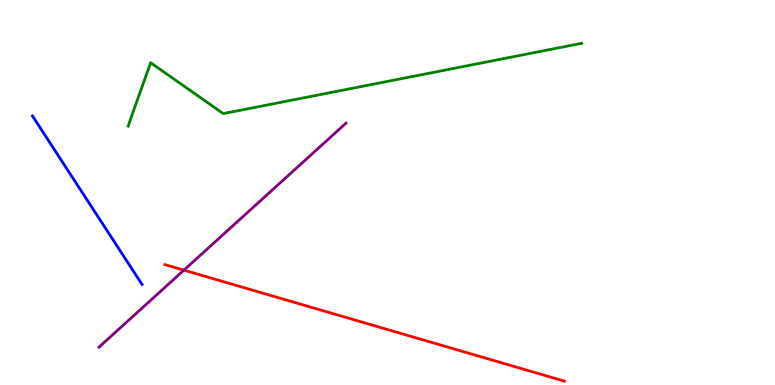[{'lines': ['blue', 'red'], 'intersections': []}, {'lines': ['green', 'red'], 'intersections': []}, {'lines': ['purple', 'red'], 'intersections': [{'x': 2.37, 'y': 2.98}]}, {'lines': ['blue', 'green'], 'intersections': []}, {'lines': ['blue', 'purple'], 'intersections': []}, {'lines': ['green', 'purple'], 'intersections': []}]